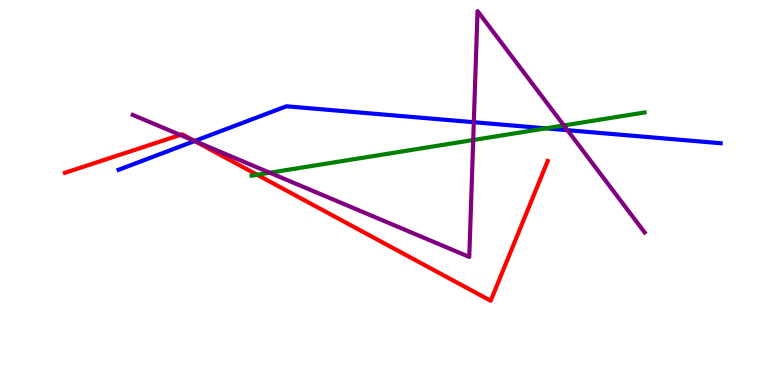[{'lines': ['blue', 'red'], 'intersections': [{'x': 2.51, 'y': 6.34}]}, {'lines': ['green', 'red'], 'intersections': [{'x': 3.32, 'y': 5.46}]}, {'lines': ['purple', 'red'], 'intersections': [{'x': 2.33, 'y': 6.49}, {'x': 2.51, 'y': 6.34}]}, {'lines': ['blue', 'green'], 'intersections': [{'x': 7.04, 'y': 6.67}]}, {'lines': ['blue', 'purple'], 'intersections': [{'x': 2.51, 'y': 6.34}, {'x': 6.11, 'y': 6.83}, {'x': 7.32, 'y': 6.62}]}, {'lines': ['green', 'purple'], 'intersections': [{'x': 3.48, 'y': 5.51}, {'x': 6.11, 'y': 6.36}, {'x': 7.28, 'y': 6.74}]}]